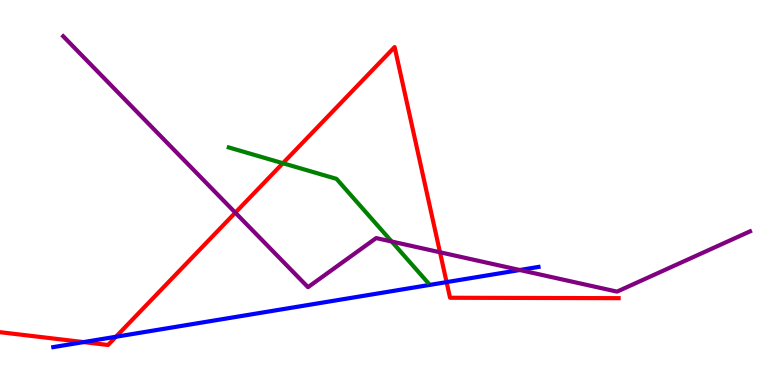[{'lines': ['blue', 'red'], 'intersections': [{'x': 1.08, 'y': 1.11}, {'x': 1.5, 'y': 1.25}, {'x': 5.76, 'y': 2.67}]}, {'lines': ['green', 'red'], 'intersections': [{'x': 3.65, 'y': 5.76}]}, {'lines': ['purple', 'red'], 'intersections': [{'x': 3.04, 'y': 4.48}, {'x': 5.68, 'y': 3.45}]}, {'lines': ['blue', 'green'], 'intersections': []}, {'lines': ['blue', 'purple'], 'intersections': [{'x': 6.71, 'y': 2.99}]}, {'lines': ['green', 'purple'], 'intersections': [{'x': 5.05, 'y': 3.73}]}]